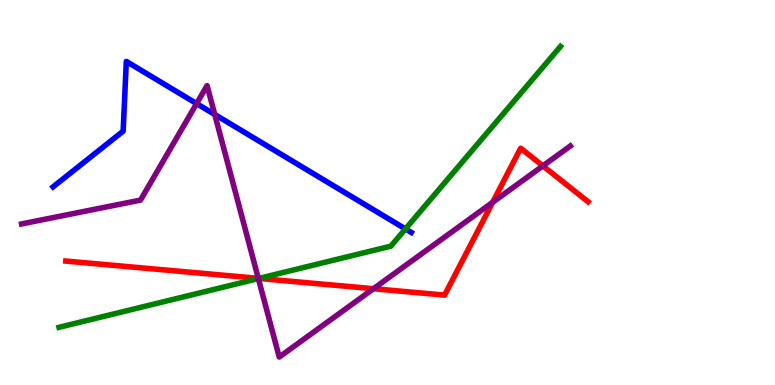[{'lines': ['blue', 'red'], 'intersections': []}, {'lines': ['green', 'red'], 'intersections': [{'x': 3.34, 'y': 2.77}]}, {'lines': ['purple', 'red'], 'intersections': [{'x': 3.33, 'y': 2.77}, {'x': 4.82, 'y': 2.5}, {'x': 6.36, 'y': 4.74}, {'x': 7.01, 'y': 5.69}]}, {'lines': ['blue', 'green'], 'intersections': [{'x': 5.23, 'y': 4.05}]}, {'lines': ['blue', 'purple'], 'intersections': [{'x': 2.54, 'y': 7.31}, {'x': 2.77, 'y': 7.03}]}, {'lines': ['green', 'purple'], 'intersections': [{'x': 3.33, 'y': 2.76}]}]